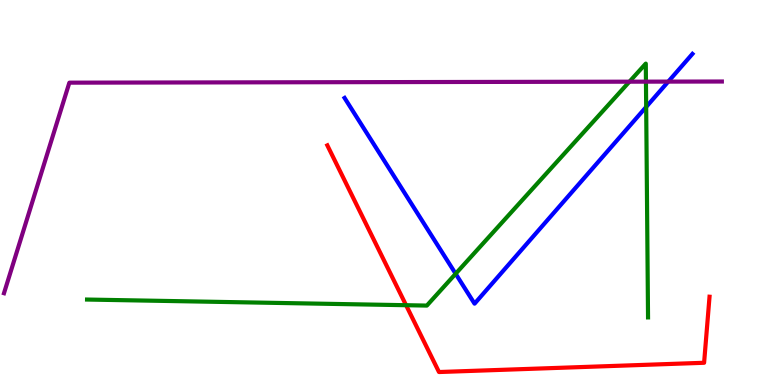[{'lines': ['blue', 'red'], 'intersections': []}, {'lines': ['green', 'red'], 'intersections': [{'x': 5.24, 'y': 2.07}]}, {'lines': ['purple', 'red'], 'intersections': []}, {'lines': ['blue', 'green'], 'intersections': [{'x': 5.88, 'y': 2.89}, {'x': 8.34, 'y': 7.22}]}, {'lines': ['blue', 'purple'], 'intersections': [{'x': 8.62, 'y': 7.88}]}, {'lines': ['green', 'purple'], 'intersections': [{'x': 8.12, 'y': 7.88}, {'x': 8.33, 'y': 7.88}]}]